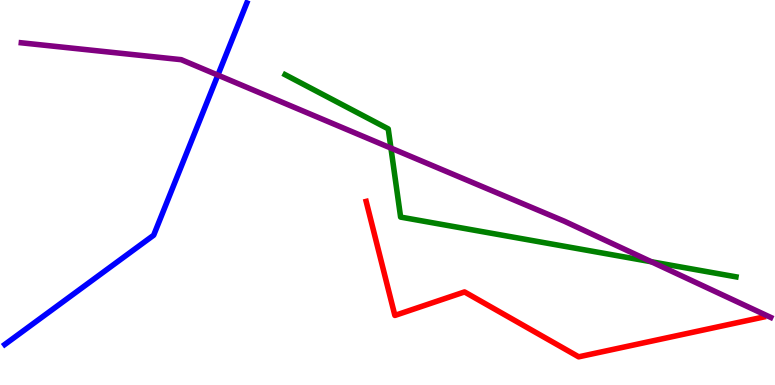[{'lines': ['blue', 'red'], 'intersections': []}, {'lines': ['green', 'red'], 'intersections': []}, {'lines': ['purple', 'red'], 'intersections': []}, {'lines': ['blue', 'green'], 'intersections': []}, {'lines': ['blue', 'purple'], 'intersections': [{'x': 2.81, 'y': 8.05}]}, {'lines': ['green', 'purple'], 'intersections': [{'x': 5.04, 'y': 6.15}, {'x': 8.4, 'y': 3.2}]}]